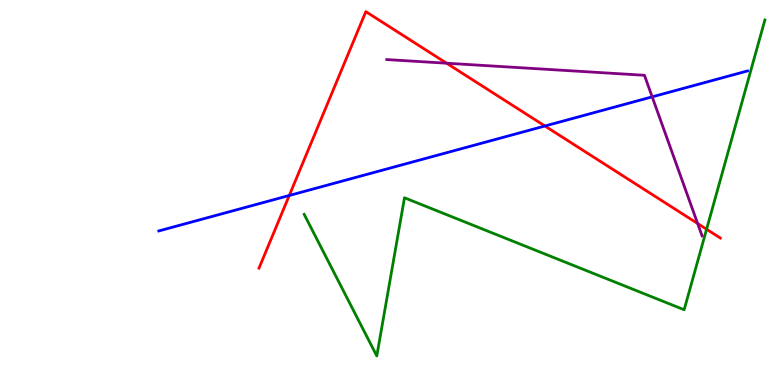[{'lines': ['blue', 'red'], 'intersections': [{'x': 3.73, 'y': 4.92}, {'x': 7.03, 'y': 6.73}]}, {'lines': ['green', 'red'], 'intersections': [{'x': 9.12, 'y': 4.05}]}, {'lines': ['purple', 'red'], 'intersections': [{'x': 5.76, 'y': 8.36}, {'x': 9.0, 'y': 4.19}]}, {'lines': ['blue', 'green'], 'intersections': []}, {'lines': ['blue', 'purple'], 'intersections': [{'x': 8.42, 'y': 7.48}]}, {'lines': ['green', 'purple'], 'intersections': []}]